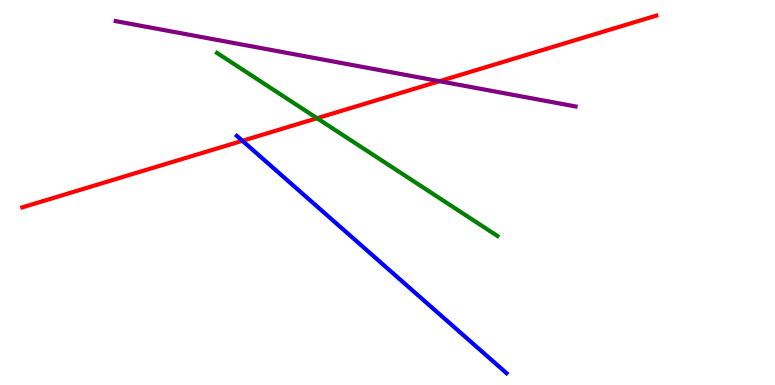[{'lines': ['blue', 'red'], 'intersections': [{'x': 3.13, 'y': 6.34}]}, {'lines': ['green', 'red'], 'intersections': [{'x': 4.09, 'y': 6.93}]}, {'lines': ['purple', 'red'], 'intersections': [{'x': 5.67, 'y': 7.89}]}, {'lines': ['blue', 'green'], 'intersections': []}, {'lines': ['blue', 'purple'], 'intersections': []}, {'lines': ['green', 'purple'], 'intersections': []}]